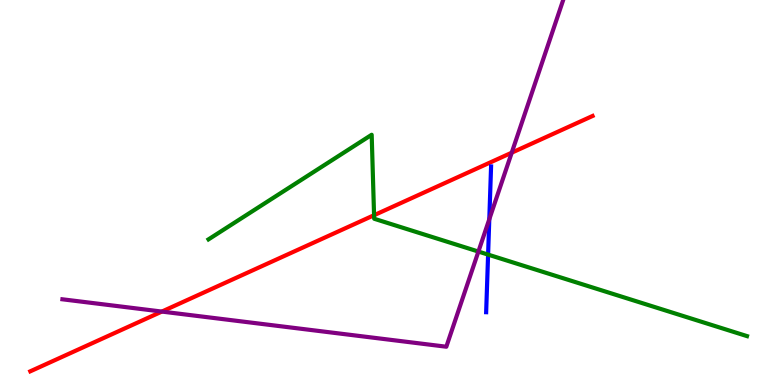[{'lines': ['blue', 'red'], 'intersections': []}, {'lines': ['green', 'red'], 'intersections': [{'x': 4.83, 'y': 4.41}]}, {'lines': ['purple', 'red'], 'intersections': [{'x': 2.09, 'y': 1.91}, {'x': 6.6, 'y': 6.03}]}, {'lines': ['blue', 'green'], 'intersections': [{'x': 6.3, 'y': 3.39}]}, {'lines': ['blue', 'purple'], 'intersections': [{'x': 6.31, 'y': 4.31}]}, {'lines': ['green', 'purple'], 'intersections': [{'x': 6.17, 'y': 3.47}]}]